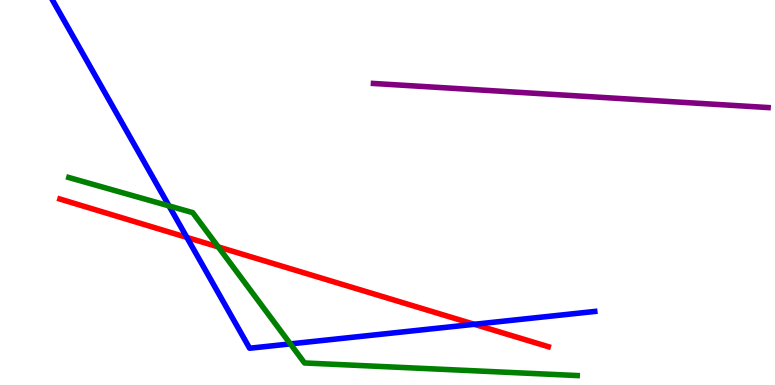[{'lines': ['blue', 'red'], 'intersections': [{'x': 2.41, 'y': 3.83}, {'x': 6.12, 'y': 1.58}]}, {'lines': ['green', 'red'], 'intersections': [{'x': 2.82, 'y': 3.59}]}, {'lines': ['purple', 'red'], 'intersections': []}, {'lines': ['blue', 'green'], 'intersections': [{'x': 2.18, 'y': 4.65}, {'x': 3.75, 'y': 1.07}]}, {'lines': ['blue', 'purple'], 'intersections': []}, {'lines': ['green', 'purple'], 'intersections': []}]